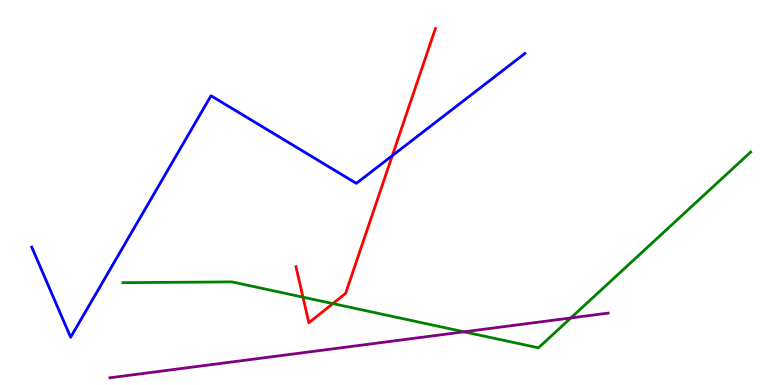[{'lines': ['blue', 'red'], 'intersections': [{'x': 5.06, 'y': 5.96}]}, {'lines': ['green', 'red'], 'intersections': [{'x': 3.91, 'y': 2.28}, {'x': 4.29, 'y': 2.11}]}, {'lines': ['purple', 'red'], 'intersections': []}, {'lines': ['blue', 'green'], 'intersections': []}, {'lines': ['blue', 'purple'], 'intersections': []}, {'lines': ['green', 'purple'], 'intersections': [{'x': 5.99, 'y': 1.38}, {'x': 7.37, 'y': 1.74}]}]